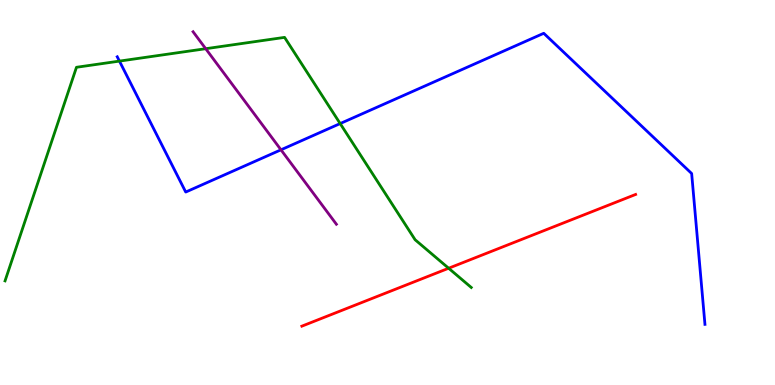[{'lines': ['blue', 'red'], 'intersections': []}, {'lines': ['green', 'red'], 'intersections': [{'x': 5.79, 'y': 3.03}]}, {'lines': ['purple', 'red'], 'intersections': []}, {'lines': ['blue', 'green'], 'intersections': [{'x': 1.54, 'y': 8.41}, {'x': 4.39, 'y': 6.79}]}, {'lines': ['blue', 'purple'], 'intersections': [{'x': 3.63, 'y': 6.11}]}, {'lines': ['green', 'purple'], 'intersections': [{'x': 2.65, 'y': 8.73}]}]